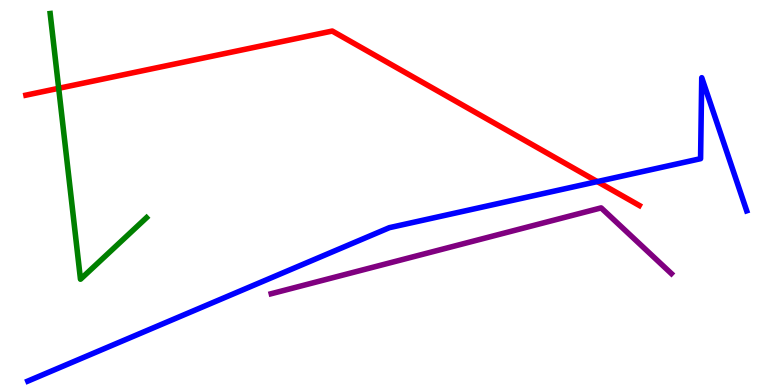[{'lines': ['blue', 'red'], 'intersections': [{'x': 7.71, 'y': 5.28}]}, {'lines': ['green', 'red'], 'intersections': [{'x': 0.757, 'y': 7.71}]}, {'lines': ['purple', 'red'], 'intersections': []}, {'lines': ['blue', 'green'], 'intersections': []}, {'lines': ['blue', 'purple'], 'intersections': []}, {'lines': ['green', 'purple'], 'intersections': []}]